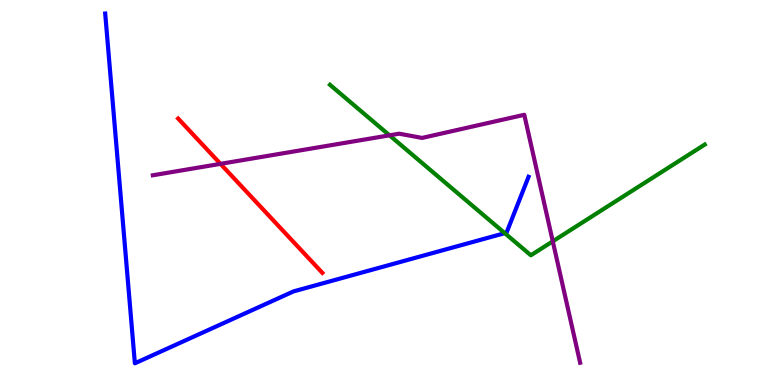[{'lines': ['blue', 'red'], 'intersections': []}, {'lines': ['green', 'red'], 'intersections': []}, {'lines': ['purple', 'red'], 'intersections': [{'x': 2.85, 'y': 5.74}]}, {'lines': ['blue', 'green'], 'intersections': [{'x': 6.51, 'y': 3.94}]}, {'lines': ['blue', 'purple'], 'intersections': []}, {'lines': ['green', 'purple'], 'intersections': [{'x': 5.03, 'y': 6.49}, {'x': 7.13, 'y': 3.73}]}]